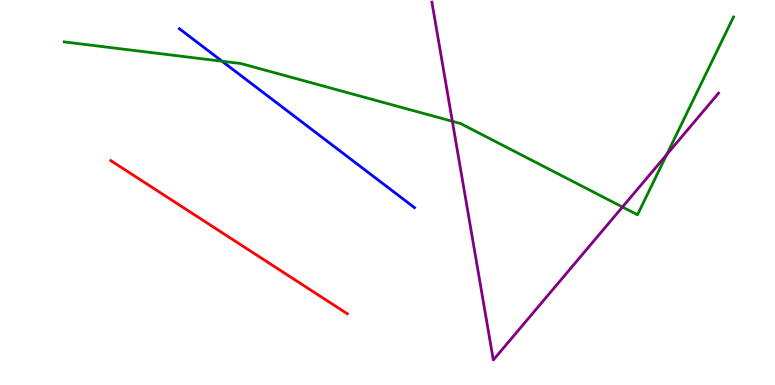[{'lines': ['blue', 'red'], 'intersections': []}, {'lines': ['green', 'red'], 'intersections': []}, {'lines': ['purple', 'red'], 'intersections': []}, {'lines': ['blue', 'green'], 'intersections': [{'x': 2.87, 'y': 8.41}]}, {'lines': ['blue', 'purple'], 'intersections': []}, {'lines': ['green', 'purple'], 'intersections': [{'x': 5.84, 'y': 6.85}, {'x': 8.03, 'y': 4.62}, {'x': 8.6, 'y': 5.98}]}]